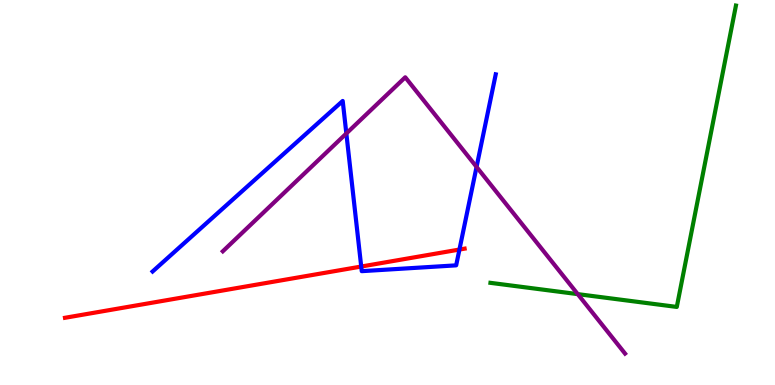[{'lines': ['blue', 'red'], 'intersections': [{'x': 4.66, 'y': 3.08}, {'x': 5.93, 'y': 3.52}]}, {'lines': ['green', 'red'], 'intersections': []}, {'lines': ['purple', 'red'], 'intersections': []}, {'lines': ['blue', 'green'], 'intersections': []}, {'lines': ['blue', 'purple'], 'intersections': [{'x': 4.47, 'y': 6.53}, {'x': 6.15, 'y': 5.66}]}, {'lines': ['green', 'purple'], 'intersections': [{'x': 7.45, 'y': 2.36}]}]